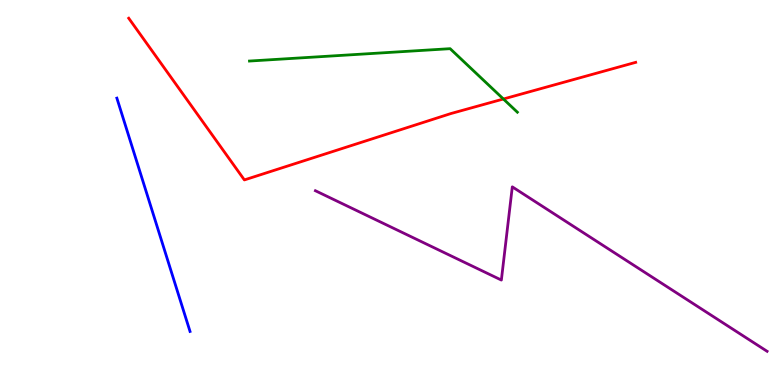[{'lines': ['blue', 'red'], 'intersections': []}, {'lines': ['green', 'red'], 'intersections': [{'x': 6.5, 'y': 7.43}]}, {'lines': ['purple', 'red'], 'intersections': []}, {'lines': ['blue', 'green'], 'intersections': []}, {'lines': ['blue', 'purple'], 'intersections': []}, {'lines': ['green', 'purple'], 'intersections': []}]